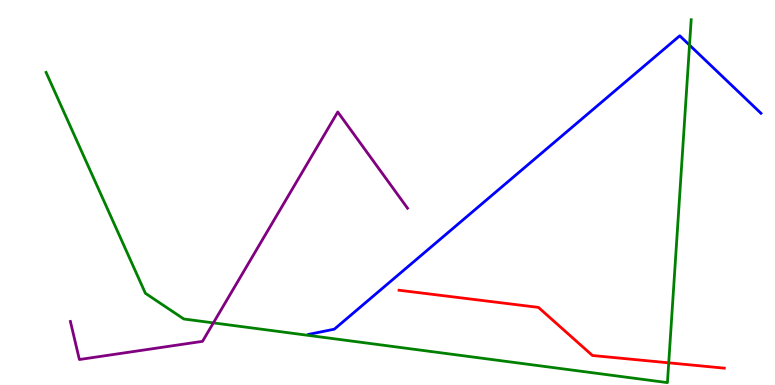[{'lines': ['blue', 'red'], 'intersections': []}, {'lines': ['green', 'red'], 'intersections': [{'x': 8.63, 'y': 0.576}]}, {'lines': ['purple', 'red'], 'intersections': []}, {'lines': ['blue', 'green'], 'intersections': [{'x': 8.9, 'y': 8.83}]}, {'lines': ['blue', 'purple'], 'intersections': []}, {'lines': ['green', 'purple'], 'intersections': [{'x': 2.75, 'y': 1.61}]}]